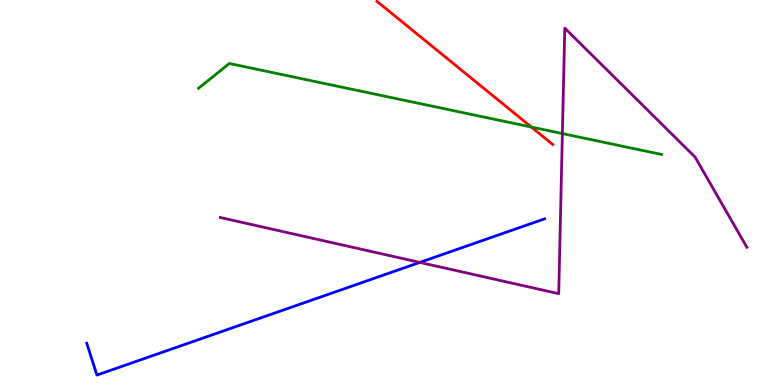[{'lines': ['blue', 'red'], 'intersections': []}, {'lines': ['green', 'red'], 'intersections': [{'x': 6.86, 'y': 6.7}]}, {'lines': ['purple', 'red'], 'intersections': []}, {'lines': ['blue', 'green'], 'intersections': []}, {'lines': ['blue', 'purple'], 'intersections': [{'x': 5.42, 'y': 3.18}]}, {'lines': ['green', 'purple'], 'intersections': [{'x': 7.26, 'y': 6.53}]}]